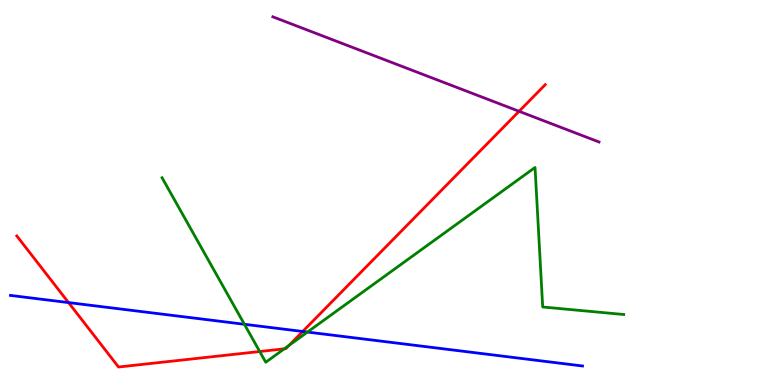[{'lines': ['blue', 'red'], 'intersections': [{'x': 0.884, 'y': 2.14}, {'x': 3.91, 'y': 1.39}]}, {'lines': ['green', 'red'], 'intersections': [{'x': 3.35, 'y': 0.87}, {'x': 3.67, 'y': 0.94}, {'x': 3.73, 'y': 1.03}]}, {'lines': ['purple', 'red'], 'intersections': [{'x': 6.7, 'y': 7.11}]}, {'lines': ['blue', 'green'], 'intersections': [{'x': 3.15, 'y': 1.58}, {'x': 3.97, 'y': 1.38}]}, {'lines': ['blue', 'purple'], 'intersections': []}, {'lines': ['green', 'purple'], 'intersections': []}]